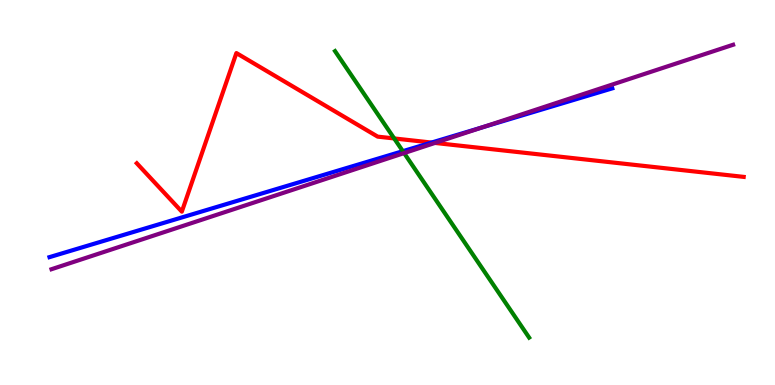[{'lines': ['blue', 'red'], 'intersections': [{'x': 5.57, 'y': 6.3}]}, {'lines': ['green', 'red'], 'intersections': [{'x': 5.09, 'y': 6.4}]}, {'lines': ['purple', 'red'], 'intersections': [{'x': 5.61, 'y': 6.29}]}, {'lines': ['blue', 'green'], 'intersections': [{'x': 5.2, 'y': 6.07}]}, {'lines': ['blue', 'purple'], 'intersections': [{'x': 6.23, 'y': 6.69}]}, {'lines': ['green', 'purple'], 'intersections': [{'x': 5.21, 'y': 6.02}]}]